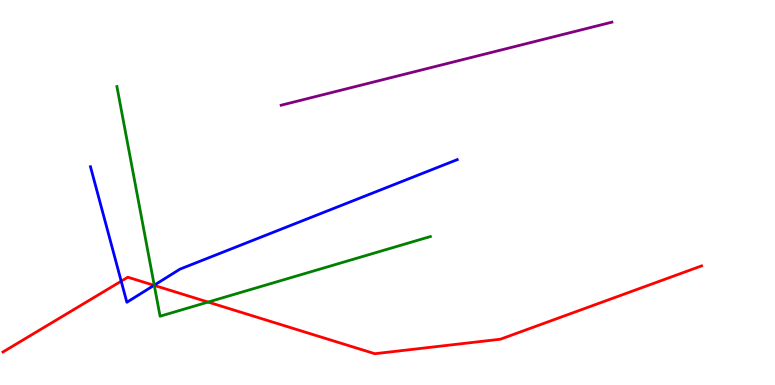[{'lines': ['blue', 'red'], 'intersections': [{'x': 1.56, 'y': 2.7}, {'x': 1.99, 'y': 2.59}]}, {'lines': ['green', 'red'], 'intersections': [{'x': 1.99, 'y': 2.59}, {'x': 2.68, 'y': 2.15}]}, {'lines': ['purple', 'red'], 'intersections': []}, {'lines': ['blue', 'green'], 'intersections': [{'x': 1.99, 'y': 2.59}]}, {'lines': ['blue', 'purple'], 'intersections': []}, {'lines': ['green', 'purple'], 'intersections': []}]